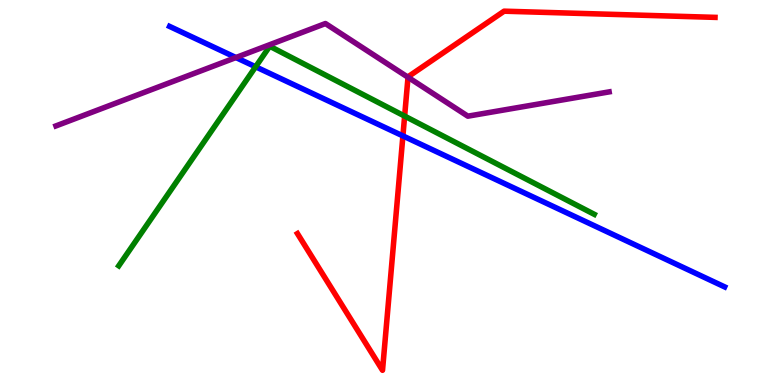[{'lines': ['blue', 'red'], 'intersections': [{'x': 5.2, 'y': 6.47}]}, {'lines': ['green', 'red'], 'intersections': [{'x': 5.22, 'y': 6.98}]}, {'lines': ['purple', 'red'], 'intersections': [{'x': 5.26, 'y': 7.99}]}, {'lines': ['blue', 'green'], 'intersections': [{'x': 3.3, 'y': 8.27}]}, {'lines': ['blue', 'purple'], 'intersections': [{'x': 3.04, 'y': 8.51}]}, {'lines': ['green', 'purple'], 'intersections': []}]